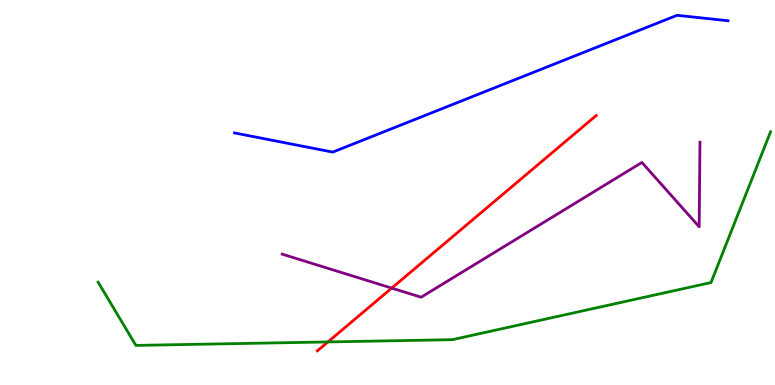[{'lines': ['blue', 'red'], 'intersections': []}, {'lines': ['green', 'red'], 'intersections': [{'x': 4.23, 'y': 1.12}]}, {'lines': ['purple', 'red'], 'intersections': [{'x': 5.05, 'y': 2.52}]}, {'lines': ['blue', 'green'], 'intersections': []}, {'lines': ['blue', 'purple'], 'intersections': []}, {'lines': ['green', 'purple'], 'intersections': []}]